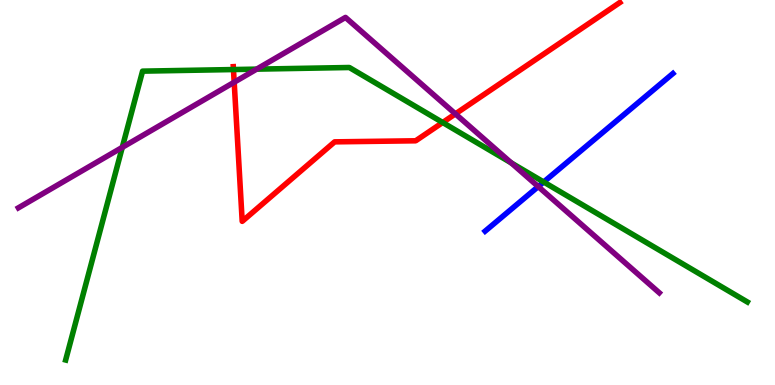[{'lines': ['blue', 'red'], 'intersections': []}, {'lines': ['green', 'red'], 'intersections': [{'x': 3.01, 'y': 8.19}, {'x': 5.71, 'y': 6.82}]}, {'lines': ['purple', 'red'], 'intersections': [{'x': 3.02, 'y': 7.86}, {'x': 5.88, 'y': 7.04}]}, {'lines': ['blue', 'green'], 'intersections': [{'x': 7.02, 'y': 5.27}]}, {'lines': ['blue', 'purple'], 'intersections': [{'x': 6.95, 'y': 5.15}]}, {'lines': ['green', 'purple'], 'intersections': [{'x': 1.58, 'y': 6.17}, {'x': 3.31, 'y': 8.2}, {'x': 6.6, 'y': 5.77}]}]